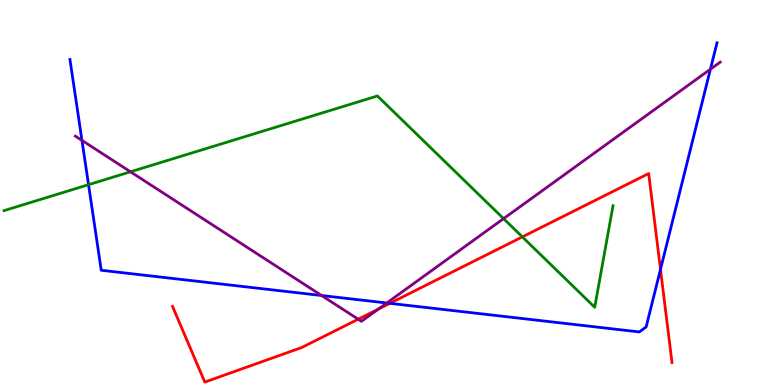[{'lines': ['blue', 'red'], 'intersections': [{'x': 5.03, 'y': 2.12}, {'x': 8.52, 'y': 3.0}]}, {'lines': ['green', 'red'], 'intersections': [{'x': 6.74, 'y': 3.85}]}, {'lines': ['purple', 'red'], 'intersections': [{'x': 4.62, 'y': 1.71}, {'x': 4.88, 'y': 1.97}]}, {'lines': ['blue', 'green'], 'intersections': [{'x': 1.14, 'y': 5.2}]}, {'lines': ['blue', 'purple'], 'intersections': [{'x': 1.06, 'y': 6.35}, {'x': 4.15, 'y': 2.32}, {'x': 4.99, 'y': 2.13}, {'x': 9.17, 'y': 8.2}]}, {'lines': ['green', 'purple'], 'intersections': [{'x': 1.68, 'y': 5.54}, {'x': 6.5, 'y': 4.32}]}]